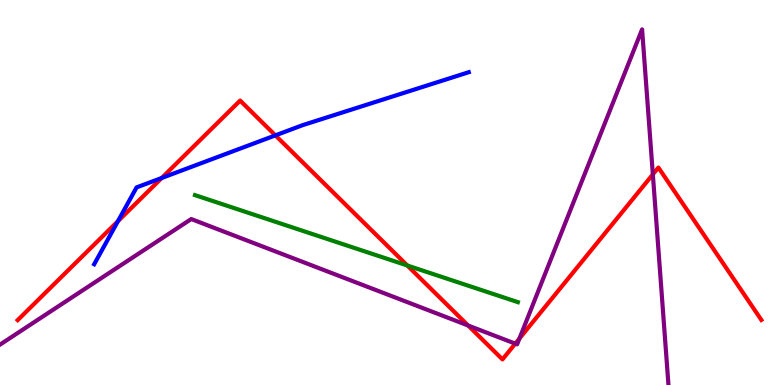[{'lines': ['blue', 'red'], 'intersections': [{'x': 1.52, 'y': 4.25}, {'x': 2.09, 'y': 5.38}, {'x': 3.55, 'y': 6.48}]}, {'lines': ['green', 'red'], 'intersections': [{'x': 5.26, 'y': 3.1}]}, {'lines': ['purple', 'red'], 'intersections': [{'x': 6.04, 'y': 1.55}, {'x': 6.65, 'y': 1.07}, {'x': 6.7, 'y': 1.21}, {'x': 8.42, 'y': 5.47}]}, {'lines': ['blue', 'green'], 'intersections': []}, {'lines': ['blue', 'purple'], 'intersections': []}, {'lines': ['green', 'purple'], 'intersections': []}]